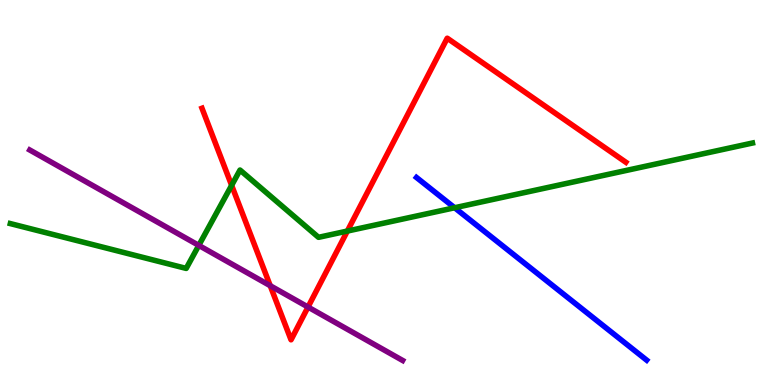[{'lines': ['blue', 'red'], 'intersections': []}, {'lines': ['green', 'red'], 'intersections': [{'x': 2.99, 'y': 5.19}, {'x': 4.48, 'y': 4.0}]}, {'lines': ['purple', 'red'], 'intersections': [{'x': 3.49, 'y': 2.58}, {'x': 3.97, 'y': 2.02}]}, {'lines': ['blue', 'green'], 'intersections': [{'x': 5.87, 'y': 4.6}]}, {'lines': ['blue', 'purple'], 'intersections': []}, {'lines': ['green', 'purple'], 'intersections': [{'x': 2.57, 'y': 3.63}]}]